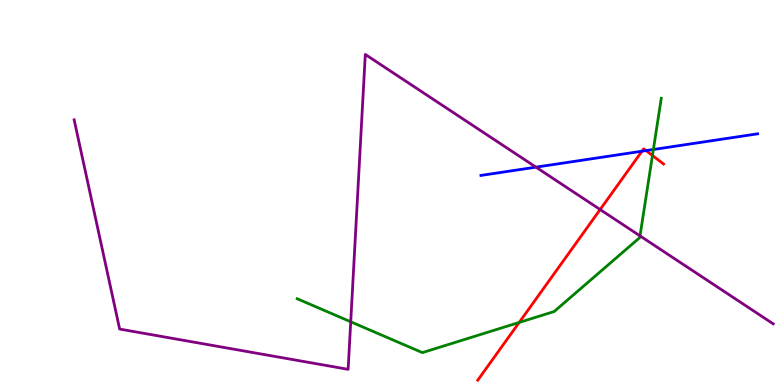[{'lines': ['blue', 'red'], 'intersections': [{'x': 8.28, 'y': 6.07}, {'x': 8.34, 'y': 6.09}]}, {'lines': ['green', 'red'], 'intersections': [{'x': 6.7, 'y': 1.62}, {'x': 8.42, 'y': 5.96}]}, {'lines': ['purple', 'red'], 'intersections': [{'x': 7.74, 'y': 4.56}]}, {'lines': ['blue', 'green'], 'intersections': [{'x': 8.43, 'y': 6.12}]}, {'lines': ['blue', 'purple'], 'intersections': [{'x': 6.92, 'y': 5.66}]}, {'lines': ['green', 'purple'], 'intersections': [{'x': 4.53, 'y': 1.64}, {'x': 8.26, 'y': 3.87}]}]